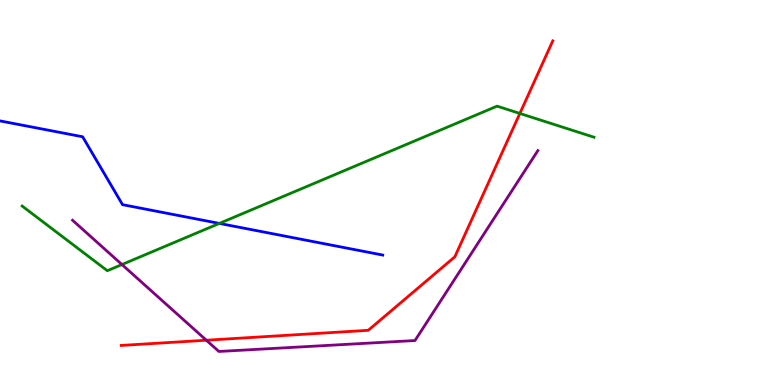[{'lines': ['blue', 'red'], 'intersections': []}, {'lines': ['green', 'red'], 'intersections': [{'x': 6.71, 'y': 7.05}]}, {'lines': ['purple', 'red'], 'intersections': [{'x': 2.66, 'y': 1.16}]}, {'lines': ['blue', 'green'], 'intersections': [{'x': 2.83, 'y': 4.2}]}, {'lines': ['blue', 'purple'], 'intersections': []}, {'lines': ['green', 'purple'], 'intersections': [{'x': 1.57, 'y': 3.13}]}]